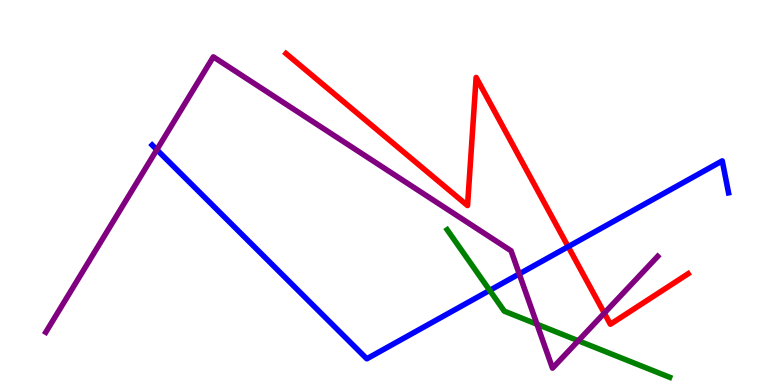[{'lines': ['blue', 'red'], 'intersections': [{'x': 7.33, 'y': 3.59}]}, {'lines': ['green', 'red'], 'intersections': []}, {'lines': ['purple', 'red'], 'intersections': [{'x': 7.8, 'y': 1.87}]}, {'lines': ['blue', 'green'], 'intersections': [{'x': 6.32, 'y': 2.46}]}, {'lines': ['blue', 'purple'], 'intersections': [{'x': 2.02, 'y': 6.11}, {'x': 6.7, 'y': 2.89}]}, {'lines': ['green', 'purple'], 'intersections': [{'x': 6.93, 'y': 1.58}, {'x': 7.46, 'y': 1.15}]}]